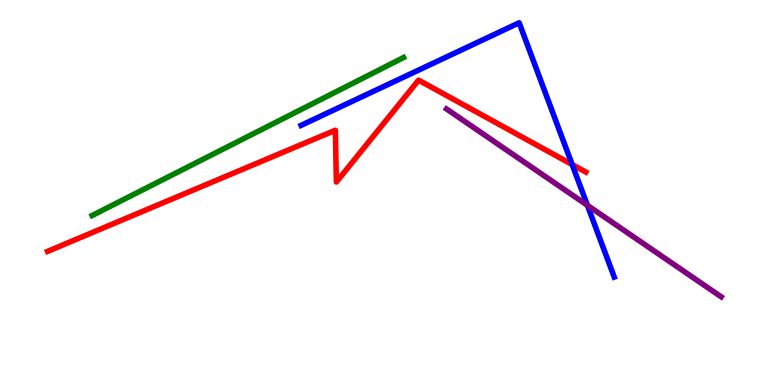[{'lines': ['blue', 'red'], 'intersections': [{'x': 7.38, 'y': 5.73}]}, {'lines': ['green', 'red'], 'intersections': []}, {'lines': ['purple', 'red'], 'intersections': []}, {'lines': ['blue', 'green'], 'intersections': []}, {'lines': ['blue', 'purple'], 'intersections': [{'x': 7.58, 'y': 4.67}]}, {'lines': ['green', 'purple'], 'intersections': []}]